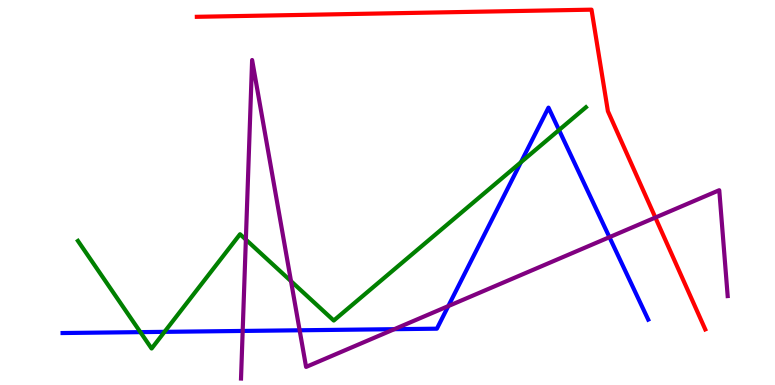[{'lines': ['blue', 'red'], 'intersections': []}, {'lines': ['green', 'red'], 'intersections': []}, {'lines': ['purple', 'red'], 'intersections': [{'x': 8.46, 'y': 4.35}]}, {'lines': ['blue', 'green'], 'intersections': [{'x': 1.81, 'y': 1.37}, {'x': 2.12, 'y': 1.38}, {'x': 6.72, 'y': 5.79}, {'x': 7.21, 'y': 6.62}]}, {'lines': ['blue', 'purple'], 'intersections': [{'x': 3.13, 'y': 1.4}, {'x': 3.87, 'y': 1.42}, {'x': 5.09, 'y': 1.45}, {'x': 5.78, 'y': 2.05}, {'x': 7.86, 'y': 3.84}]}, {'lines': ['green', 'purple'], 'intersections': [{'x': 3.17, 'y': 3.78}, {'x': 3.75, 'y': 2.7}]}]